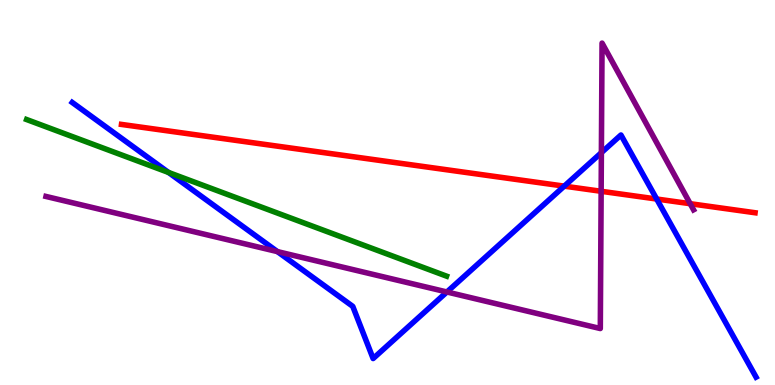[{'lines': ['blue', 'red'], 'intersections': [{'x': 7.28, 'y': 5.17}, {'x': 8.47, 'y': 4.83}]}, {'lines': ['green', 'red'], 'intersections': []}, {'lines': ['purple', 'red'], 'intersections': [{'x': 7.76, 'y': 5.03}, {'x': 8.91, 'y': 4.71}]}, {'lines': ['blue', 'green'], 'intersections': [{'x': 2.17, 'y': 5.52}]}, {'lines': ['blue', 'purple'], 'intersections': [{'x': 3.58, 'y': 3.46}, {'x': 5.77, 'y': 2.42}, {'x': 7.76, 'y': 6.04}]}, {'lines': ['green', 'purple'], 'intersections': []}]